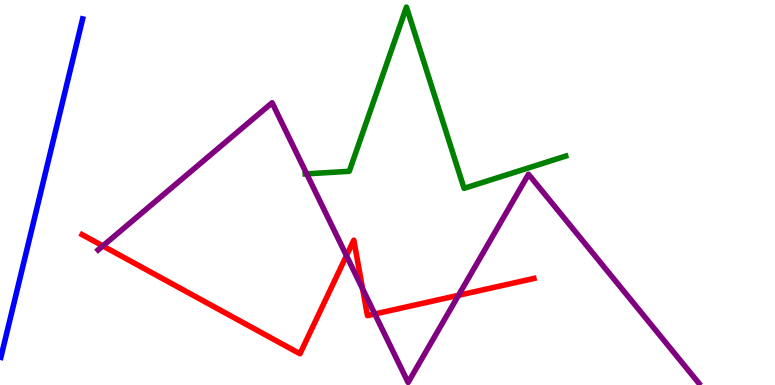[{'lines': ['blue', 'red'], 'intersections': []}, {'lines': ['green', 'red'], 'intersections': []}, {'lines': ['purple', 'red'], 'intersections': [{'x': 1.33, 'y': 3.61}, {'x': 4.47, 'y': 3.36}, {'x': 4.68, 'y': 2.5}, {'x': 4.84, 'y': 1.84}, {'x': 5.92, 'y': 2.33}]}, {'lines': ['blue', 'green'], 'intersections': []}, {'lines': ['blue', 'purple'], 'intersections': []}, {'lines': ['green', 'purple'], 'intersections': [{'x': 3.96, 'y': 5.48}]}]